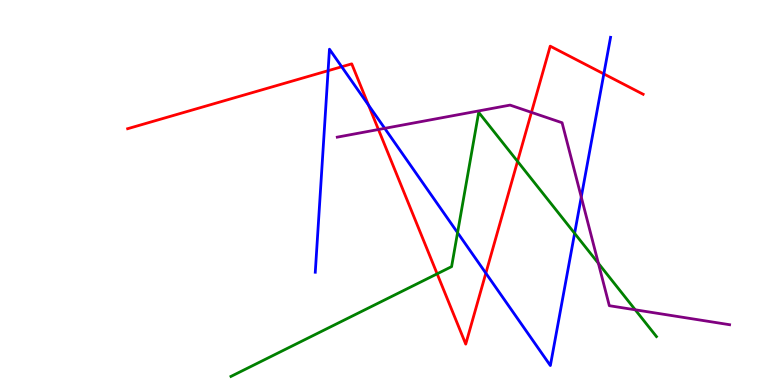[{'lines': ['blue', 'red'], 'intersections': [{'x': 4.23, 'y': 8.16}, {'x': 4.41, 'y': 8.27}, {'x': 4.76, 'y': 7.27}, {'x': 6.27, 'y': 2.9}, {'x': 7.79, 'y': 8.08}]}, {'lines': ['green', 'red'], 'intersections': [{'x': 5.64, 'y': 2.89}, {'x': 6.68, 'y': 5.81}]}, {'lines': ['purple', 'red'], 'intersections': [{'x': 4.88, 'y': 6.64}, {'x': 6.86, 'y': 7.08}]}, {'lines': ['blue', 'green'], 'intersections': [{'x': 5.9, 'y': 3.96}, {'x': 7.41, 'y': 3.94}]}, {'lines': ['blue', 'purple'], 'intersections': [{'x': 4.96, 'y': 6.67}, {'x': 7.5, 'y': 4.88}]}, {'lines': ['green', 'purple'], 'intersections': [{'x': 7.72, 'y': 3.16}, {'x': 8.2, 'y': 1.95}]}]